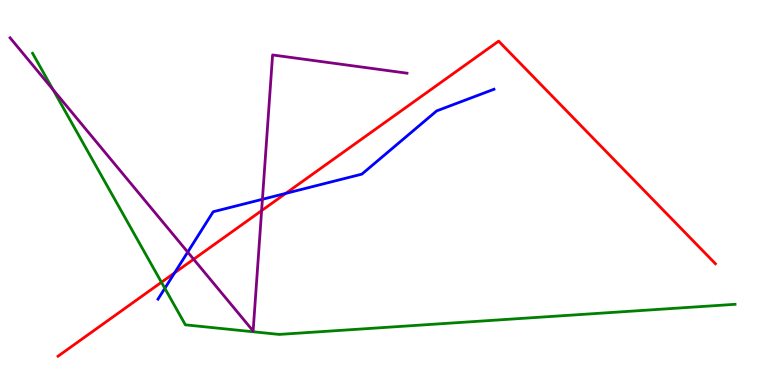[{'lines': ['blue', 'red'], 'intersections': [{'x': 2.25, 'y': 2.91}, {'x': 3.69, 'y': 4.98}]}, {'lines': ['green', 'red'], 'intersections': [{'x': 2.08, 'y': 2.67}]}, {'lines': ['purple', 'red'], 'intersections': [{'x': 2.5, 'y': 3.27}, {'x': 3.38, 'y': 4.53}]}, {'lines': ['blue', 'green'], 'intersections': [{'x': 2.13, 'y': 2.51}]}, {'lines': ['blue', 'purple'], 'intersections': [{'x': 2.42, 'y': 3.45}, {'x': 3.39, 'y': 4.82}]}, {'lines': ['green', 'purple'], 'intersections': [{'x': 0.684, 'y': 7.67}]}]